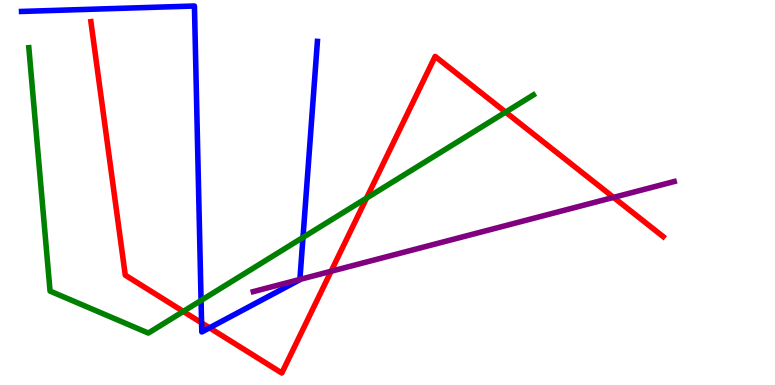[{'lines': ['blue', 'red'], 'intersections': [{'x': 2.6, 'y': 1.61}, {'x': 2.7, 'y': 1.48}]}, {'lines': ['green', 'red'], 'intersections': [{'x': 2.36, 'y': 1.91}, {'x': 4.73, 'y': 4.85}, {'x': 6.52, 'y': 7.09}]}, {'lines': ['purple', 'red'], 'intersections': [{'x': 4.27, 'y': 2.95}, {'x': 7.92, 'y': 4.87}]}, {'lines': ['blue', 'green'], 'intersections': [{'x': 2.59, 'y': 2.2}, {'x': 3.91, 'y': 3.83}]}, {'lines': ['blue', 'purple'], 'intersections': [{'x': 3.87, 'y': 2.74}]}, {'lines': ['green', 'purple'], 'intersections': []}]